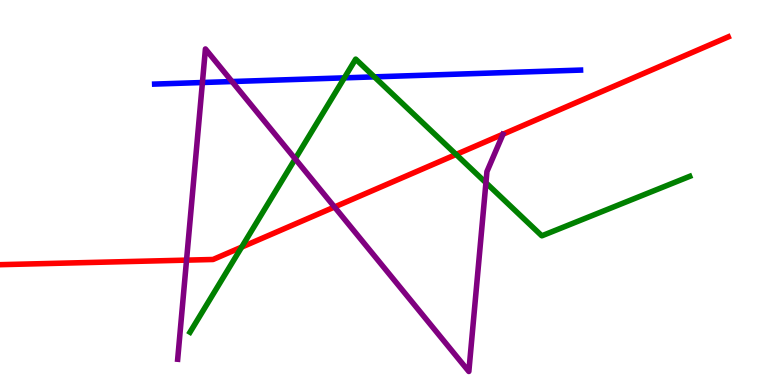[{'lines': ['blue', 'red'], 'intersections': []}, {'lines': ['green', 'red'], 'intersections': [{'x': 3.12, 'y': 3.58}, {'x': 5.89, 'y': 5.99}]}, {'lines': ['purple', 'red'], 'intersections': [{'x': 2.41, 'y': 3.24}, {'x': 4.32, 'y': 4.62}]}, {'lines': ['blue', 'green'], 'intersections': [{'x': 4.44, 'y': 7.98}, {'x': 4.83, 'y': 8.0}]}, {'lines': ['blue', 'purple'], 'intersections': [{'x': 2.61, 'y': 7.86}, {'x': 2.99, 'y': 7.88}]}, {'lines': ['green', 'purple'], 'intersections': [{'x': 3.81, 'y': 5.87}, {'x': 6.27, 'y': 5.25}]}]